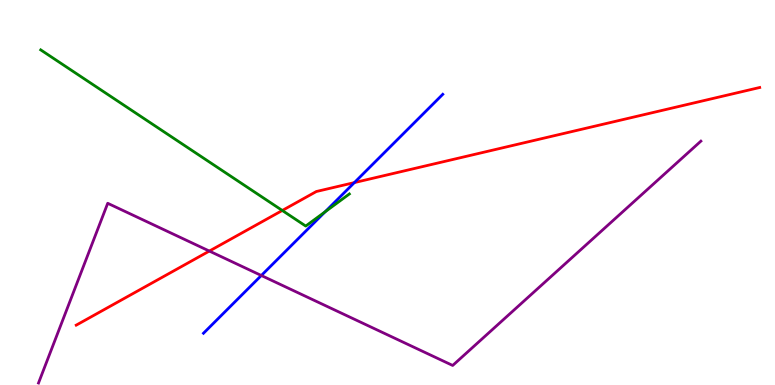[{'lines': ['blue', 'red'], 'intersections': [{'x': 4.57, 'y': 5.26}]}, {'lines': ['green', 'red'], 'intersections': [{'x': 3.64, 'y': 4.53}]}, {'lines': ['purple', 'red'], 'intersections': [{'x': 2.7, 'y': 3.48}]}, {'lines': ['blue', 'green'], 'intersections': [{'x': 4.2, 'y': 4.5}]}, {'lines': ['blue', 'purple'], 'intersections': [{'x': 3.37, 'y': 2.84}]}, {'lines': ['green', 'purple'], 'intersections': []}]